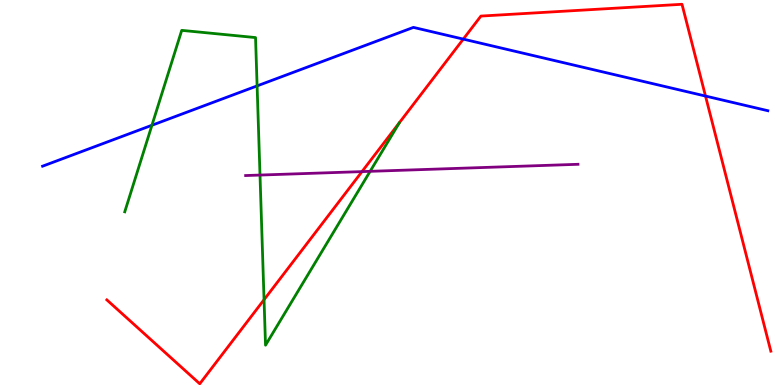[{'lines': ['blue', 'red'], 'intersections': [{'x': 5.98, 'y': 8.98}, {'x': 9.1, 'y': 7.51}]}, {'lines': ['green', 'red'], 'intersections': [{'x': 3.41, 'y': 2.22}]}, {'lines': ['purple', 'red'], 'intersections': [{'x': 4.67, 'y': 5.54}]}, {'lines': ['blue', 'green'], 'intersections': [{'x': 1.96, 'y': 6.75}, {'x': 3.32, 'y': 7.77}]}, {'lines': ['blue', 'purple'], 'intersections': []}, {'lines': ['green', 'purple'], 'intersections': [{'x': 3.35, 'y': 5.45}, {'x': 4.78, 'y': 5.55}]}]